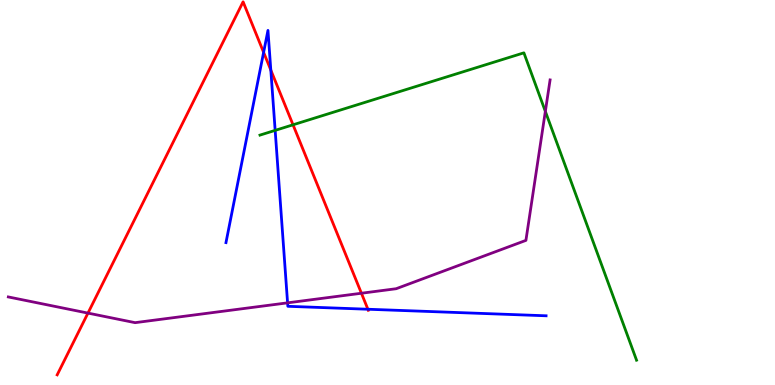[{'lines': ['blue', 'red'], 'intersections': [{'x': 3.4, 'y': 8.64}, {'x': 3.49, 'y': 8.18}, {'x': 4.75, 'y': 1.97}]}, {'lines': ['green', 'red'], 'intersections': [{'x': 3.78, 'y': 6.76}]}, {'lines': ['purple', 'red'], 'intersections': [{'x': 1.13, 'y': 1.87}, {'x': 4.66, 'y': 2.38}]}, {'lines': ['blue', 'green'], 'intersections': [{'x': 3.55, 'y': 6.61}]}, {'lines': ['blue', 'purple'], 'intersections': [{'x': 3.71, 'y': 2.13}]}, {'lines': ['green', 'purple'], 'intersections': [{'x': 7.04, 'y': 7.11}]}]